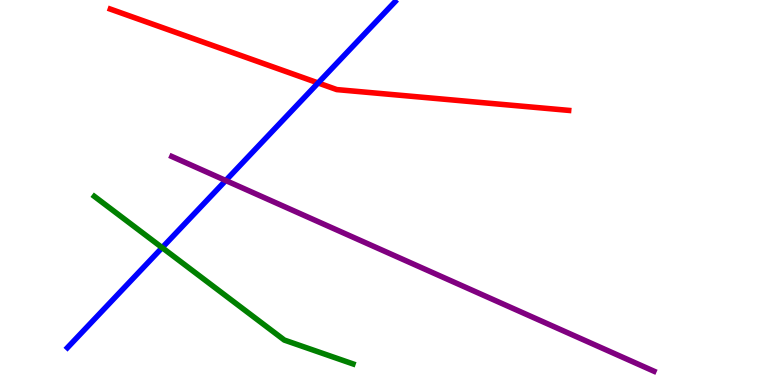[{'lines': ['blue', 'red'], 'intersections': [{'x': 4.1, 'y': 7.85}]}, {'lines': ['green', 'red'], 'intersections': []}, {'lines': ['purple', 'red'], 'intersections': []}, {'lines': ['blue', 'green'], 'intersections': [{'x': 2.09, 'y': 3.57}]}, {'lines': ['blue', 'purple'], 'intersections': [{'x': 2.91, 'y': 5.31}]}, {'lines': ['green', 'purple'], 'intersections': []}]